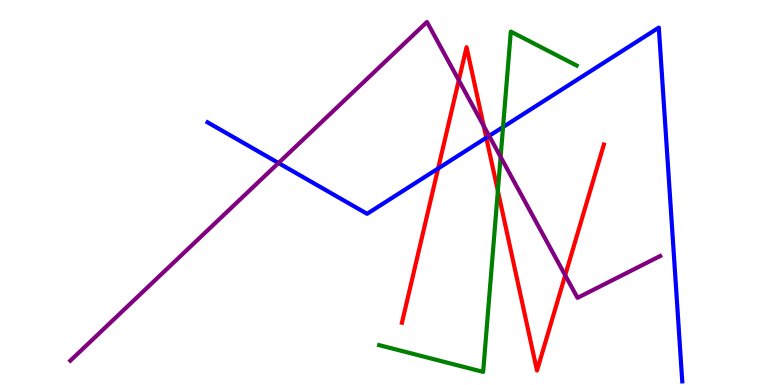[{'lines': ['blue', 'red'], 'intersections': [{'x': 5.65, 'y': 5.62}, {'x': 6.27, 'y': 6.42}]}, {'lines': ['green', 'red'], 'intersections': [{'x': 6.42, 'y': 5.04}]}, {'lines': ['purple', 'red'], 'intersections': [{'x': 5.92, 'y': 7.91}, {'x': 6.24, 'y': 6.73}, {'x': 7.29, 'y': 2.85}]}, {'lines': ['blue', 'green'], 'intersections': [{'x': 6.49, 'y': 6.7}]}, {'lines': ['blue', 'purple'], 'intersections': [{'x': 3.59, 'y': 5.77}, {'x': 6.31, 'y': 6.47}]}, {'lines': ['green', 'purple'], 'intersections': [{'x': 6.46, 'y': 5.92}]}]